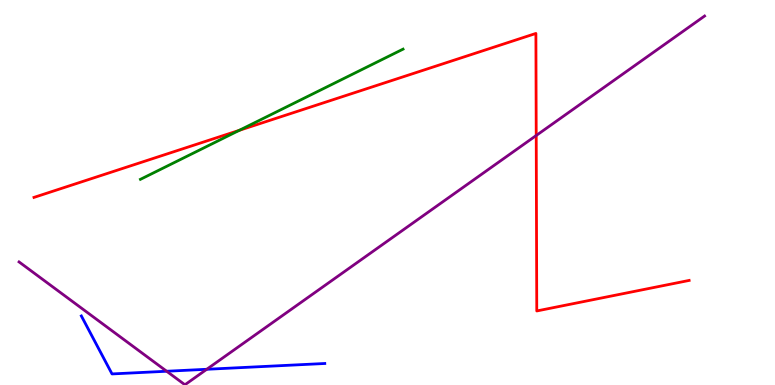[{'lines': ['blue', 'red'], 'intersections': []}, {'lines': ['green', 'red'], 'intersections': [{'x': 3.09, 'y': 6.61}]}, {'lines': ['purple', 'red'], 'intersections': [{'x': 6.92, 'y': 6.48}]}, {'lines': ['blue', 'green'], 'intersections': []}, {'lines': ['blue', 'purple'], 'intersections': [{'x': 2.15, 'y': 0.357}, {'x': 2.67, 'y': 0.408}]}, {'lines': ['green', 'purple'], 'intersections': []}]